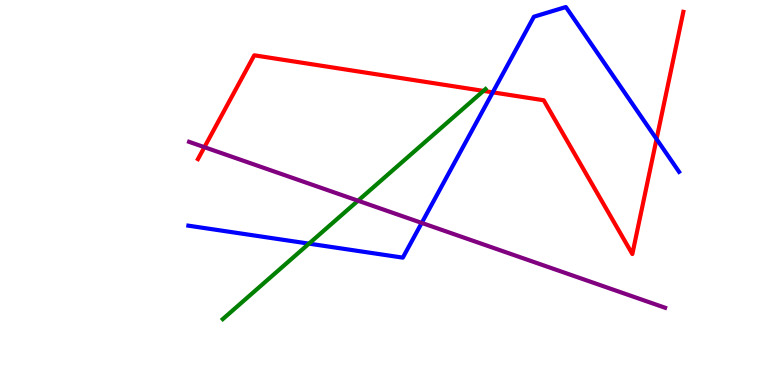[{'lines': ['blue', 'red'], 'intersections': [{'x': 6.36, 'y': 7.6}, {'x': 8.47, 'y': 6.39}]}, {'lines': ['green', 'red'], 'intersections': [{'x': 6.24, 'y': 7.64}]}, {'lines': ['purple', 'red'], 'intersections': [{'x': 2.64, 'y': 6.18}]}, {'lines': ['blue', 'green'], 'intersections': [{'x': 3.99, 'y': 3.67}]}, {'lines': ['blue', 'purple'], 'intersections': [{'x': 5.44, 'y': 4.21}]}, {'lines': ['green', 'purple'], 'intersections': [{'x': 4.62, 'y': 4.79}]}]